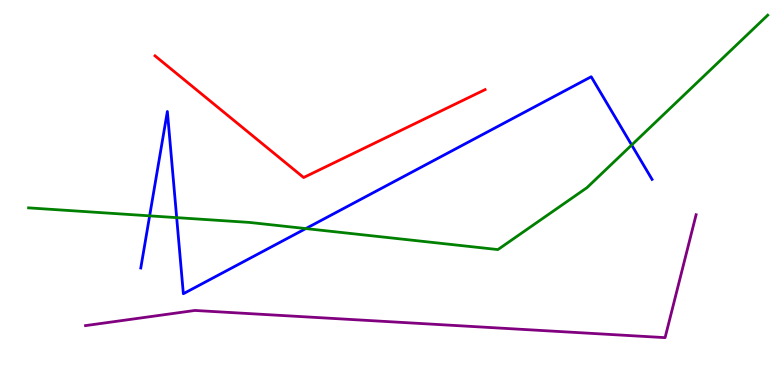[{'lines': ['blue', 'red'], 'intersections': []}, {'lines': ['green', 'red'], 'intersections': []}, {'lines': ['purple', 'red'], 'intersections': []}, {'lines': ['blue', 'green'], 'intersections': [{'x': 1.93, 'y': 4.39}, {'x': 2.28, 'y': 4.35}, {'x': 3.95, 'y': 4.06}, {'x': 8.15, 'y': 6.23}]}, {'lines': ['blue', 'purple'], 'intersections': []}, {'lines': ['green', 'purple'], 'intersections': []}]